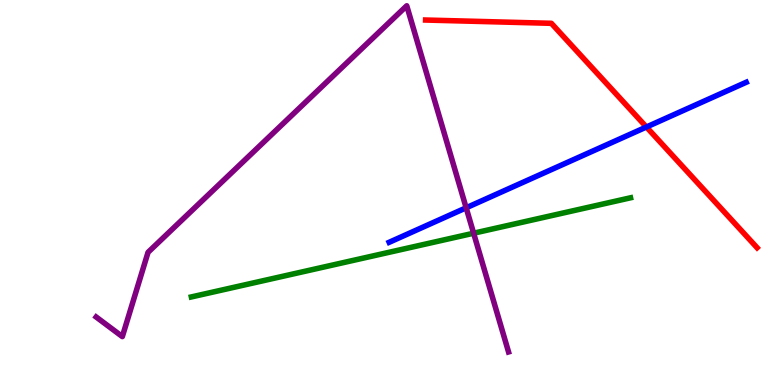[{'lines': ['blue', 'red'], 'intersections': [{'x': 8.34, 'y': 6.7}]}, {'lines': ['green', 'red'], 'intersections': []}, {'lines': ['purple', 'red'], 'intersections': []}, {'lines': ['blue', 'green'], 'intersections': []}, {'lines': ['blue', 'purple'], 'intersections': [{'x': 6.01, 'y': 4.6}]}, {'lines': ['green', 'purple'], 'intersections': [{'x': 6.11, 'y': 3.94}]}]